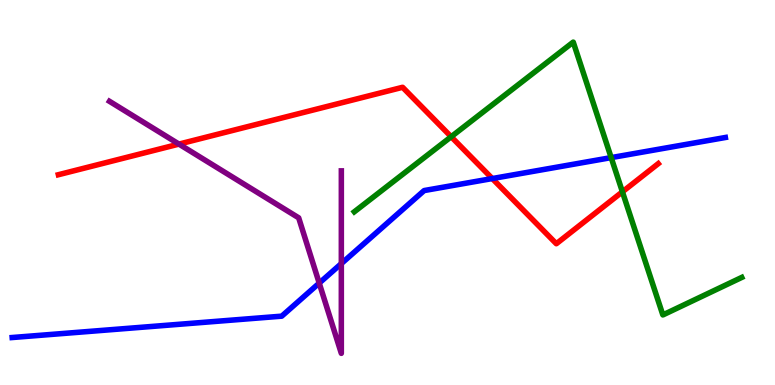[{'lines': ['blue', 'red'], 'intersections': [{'x': 6.35, 'y': 5.36}]}, {'lines': ['green', 'red'], 'intersections': [{'x': 5.82, 'y': 6.45}, {'x': 8.03, 'y': 5.02}]}, {'lines': ['purple', 'red'], 'intersections': [{'x': 2.31, 'y': 6.26}]}, {'lines': ['blue', 'green'], 'intersections': [{'x': 7.89, 'y': 5.91}]}, {'lines': ['blue', 'purple'], 'intersections': [{'x': 4.12, 'y': 2.65}, {'x': 4.4, 'y': 3.15}]}, {'lines': ['green', 'purple'], 'intersections': []}]